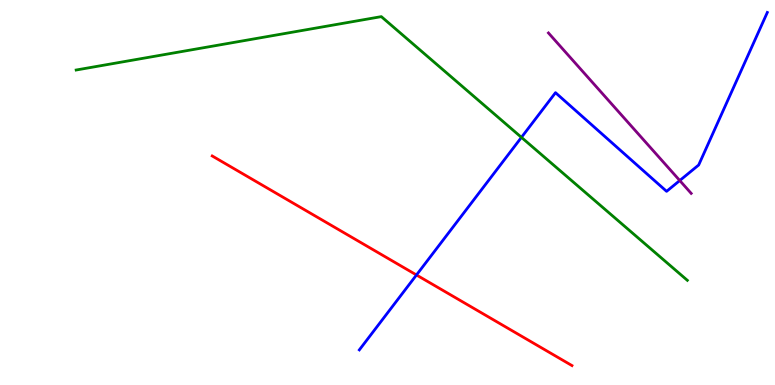[{'lines': ['blue', 'red'], 'intersections': [{'x': 5.37, 'y': 2.86}]}, {'lines': ['green', 'red'], 'intersections': []}, {'lines': ['purple', 'red'], 'intersections': []}, {'lines': ['blue', 'green'], 'intersections': [{'x': 6.73, 'y': 6.43}]}, {'lines': ['blue', 'purple'], 'intersections': [{'x': 8.77, 'y': 5.31}]}, {'lines': ['green', 'purple'], 'intersections': []}]